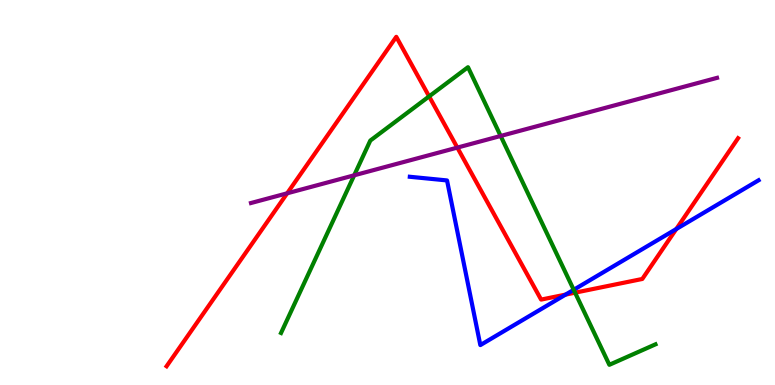[{'lines': ['blue', 'red'], 'intersections': [{'x': 7.3, 'y': 2.35}, {'x': 8.73, 'y': 4.05}]}, {'lines': ['green', 'red'], 'intersections': [{'x': 5.54, 'y': 7.5}, {'x': 7.42, 'y': 2.4}]}, {'lines': ['purple', 'red'], 'intersections': [{'x': 3.71, 'y': 4.98}, {'x': 5.9, 'y': 6.17}]}, {'lines': ['blue', 'green'], 'intersections': [{'x': 7.4, 'y': 2.47}]}, {'lines': ['blue', 'purple'], 'intersections': []}, {'lines': ['green', 'purple'], 'intersections': [{'x': 4.57, 'y': 5.45}, {'x': 6.46, 'y': 6.47}]}]